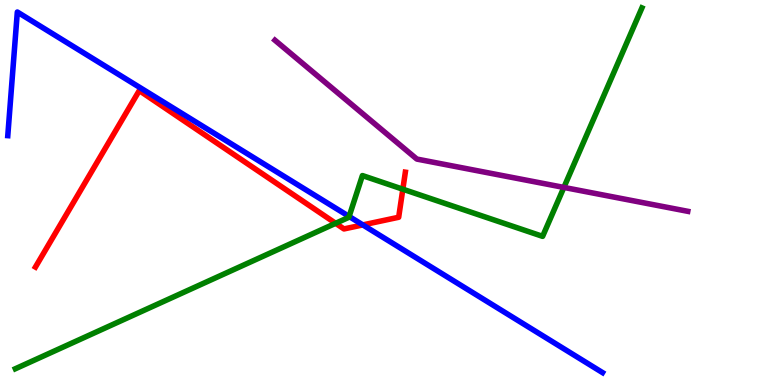[{'lines': ['blue', 'red'], 'intersections': [{'x': 4.68, 'y': 4.16}]}, {'lines': ['green', 'red'], 'intersections': [{'x': 4.33, 'y': 4.2}, {'x': 5.2, 'y': 5.09}]}, {'lines': ['purple', 'red'], 'intersections': []}, {'lines': ['blue', 'green'], 'intersections': [{'x': 4.5, 'y': 4.38}]}, {'lines': ['blue', 'purple'], 'intersections': []}, {'lines': ['green', 'purple'], 'intersections': [{'x': 7.28, 'y': 5.13}]}]